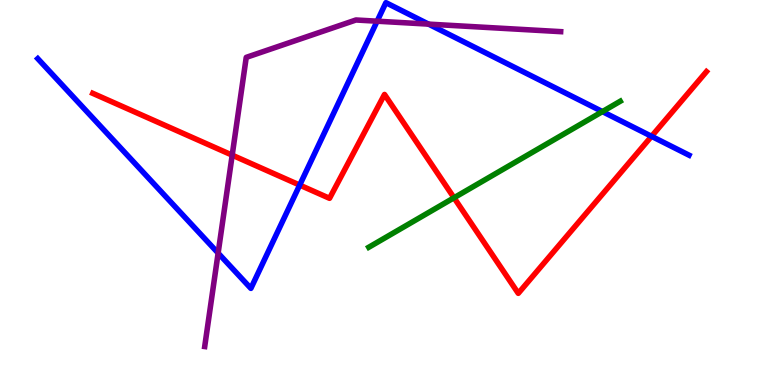[{'lines': ['blue', 'red'], 'intersections': [{'x': 3.87, 'y': 5.19}, {'x': 8.41, 'y': 6.46}]}, {'lines': ['green', 'red'], 'intersections': [{'x': 5.86, 'y': 4.86}]}, {'lines': ['purple', 'red'], 'intersections': [{'x': 3.0, 'y': 5.97}]}, {'lines': ['blue', 'green'], 'intersections': [{'x': 7.77, 'y': 7.1}]}, {'lines': ['blue', 'purple'], 'intersections': [{'x': 2.81, 'y': 3.43}, {'x': 4.87, 'y': 9.45}, {'x': 5.53, 'y': 9.37}]}, {'lines': ['green', 'purple'], 'intersections': []}]